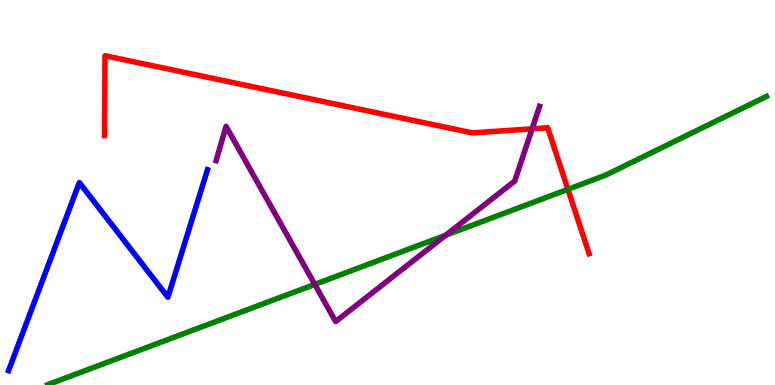[{'lines': ['blue', 'red'], 'intersections': []}, {'lines': ['green', 'red'], 'intersections': [{'x': 7.33, 'y': 5.08}]}, {'lines': ['purple', 'red'], 'intersections': [{'x': 6.87, 'y': 6.65}]}, {'lines': ['blue', 'green'], 'intersections': []}, {'lines': ['blue', 'purple'], 'intersections': []}, {'lines': ['green', 'purple'], 'intersections': [{'x': 4.06, 'y': 2.61}, {'x': 5.75, 'y': 3.89}]}]